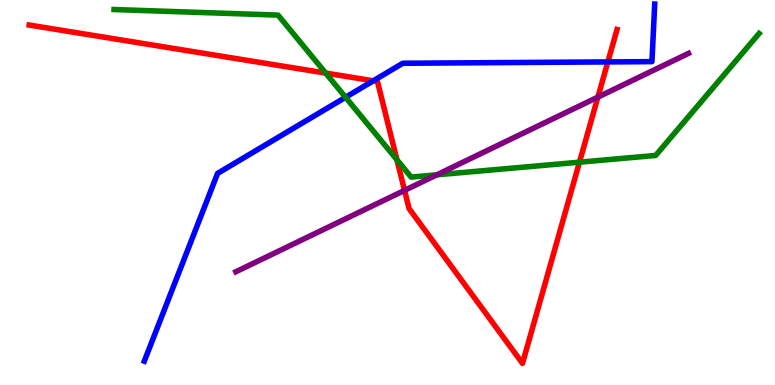[{'lines': ['blue', 'red'], 'intersections': [{'x': 4.82, 'y': 7.9}, {'x': 7.84, 'y': 8.39}]}, {'lines': ['green', 'red'], 'intersections': [{'x': 4.2, 'y': 8.1}, {'x': 5.12, 'y': 5.85}, {'x': 7.48, 'y': 5.79}]}, {'lines': ['purple', 'red'], 'intersections': [{'x': 5.22, 'y': 5.06}, {'x': 7.71, 'y': 7.48}]}, {'lines': ['blue', 'green'], 'intersections': [{'x': 4.46, 'y': 7.47}]}, {'lines': ['blue', 'purple'], 'intersections': []}, {'lines': ['green', 'purple'], 'intersections': [{'x': 5.64, 'y': 5.46}]}]